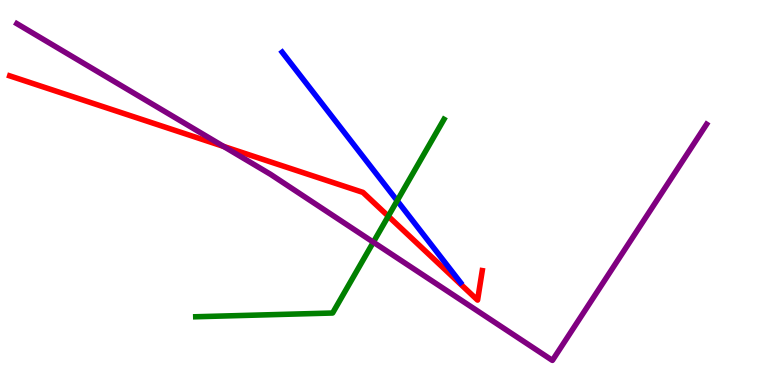[{'lines': ['blue', 'red'], 'intersections': []}, {'lines': ['green', 'red'], 'intersections': [{'x': 5.01, 'y': 4.38}]}, {'lines': ['purple', 'red'], 'intersections': [{'x': 2.88, 'y': 6.2}]}, {'lines': ['blue', 'green'], 'intersections': [{'x': 5.12, 'y': 4.79}]}, {'lines': ['blue', 'purple'], 'intersections': []}, {'lines': ['green', 'purple'], 'intersections': [{'x': 4.82, 'y': 3.71}]}]